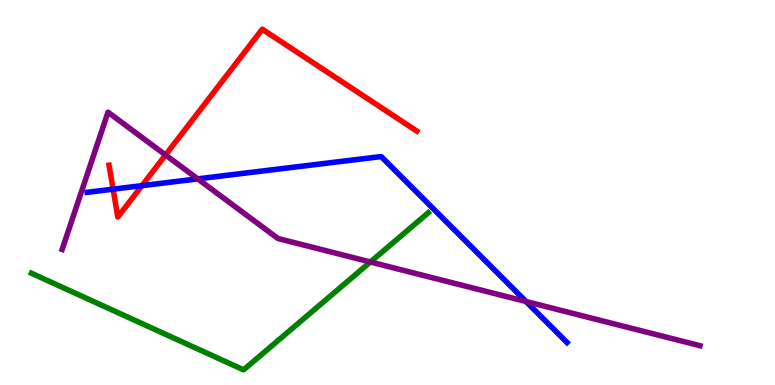[{'lines': ['blue', 'red'], 'intersections': [{'x': 1.46, 'y': 5.09}, {'x': 1.83, 'y': 5.18}]}, {'lines': ['green', 'red'], 'intersections': []}, {'lines': ['purple', 'red'], 'intersections': [{'x': 2.14, 'y': 5.97}]}, {'lines': ['blue', 'green'], 'intersections': []}, {'lines': ['blue', 'purple'], 'intersections': [{'x': 2.55, 'y': 5.35}, {'x': 6.79, 'y': 2.17}]}, {'lines': ['green', 'purple'], 'intersections': [{'x': 4.78, 'y': 3.2}]}]